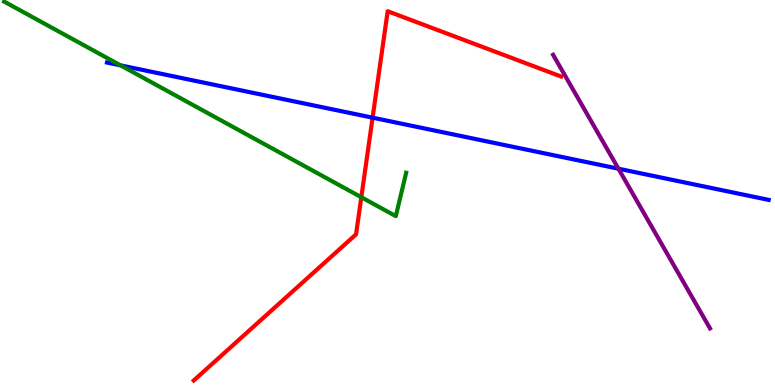[{'lines': ['blue', 'red'], 'intersections': [{'x': 4.81, 'y': 6.94}]}, {'lines': ['green', 'red'], 'intersections': [{'x': 4.66, 'y': 4.88}]}, {'lines': ['purple', 'red'], 'intersections': []}, {'lines': ['blue', 'green'], 'intersections': [{'x': 1.56, 'y': 8.3}]}, {'lines': ['blue', 'purple'], 'intersections': [{'x': 7.98, 'y': 5.62}]}, {'lines': ['green', 'purple'], 'intersections': []}]